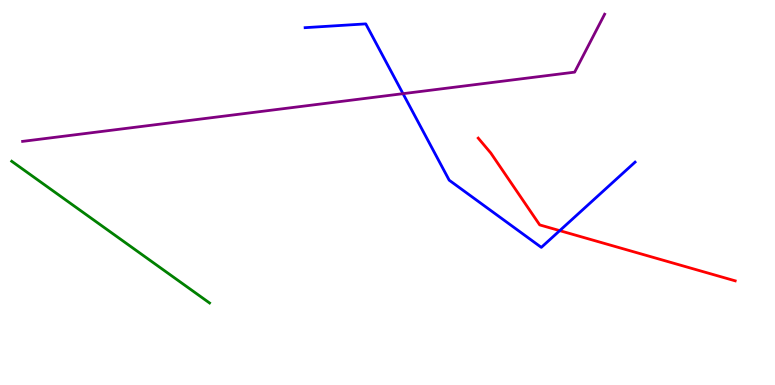[{'lines': ['blue', 'red'], 'intersections': [{'x': 7.22, 'y': 4.01}]}, {'lines': ['green', 'red'], 'intersections': []}, {'lines': ['purple', 'red'], 'intersections': []}, {'lines': ['blue', 'green'], 'intersections': []}, {'lines': ['blue', 'purple'], 'intersections': [{'x': 5.2, 'y': 7.57}]}, {'lines': ['green', 'purple'], 'intersections': []}]